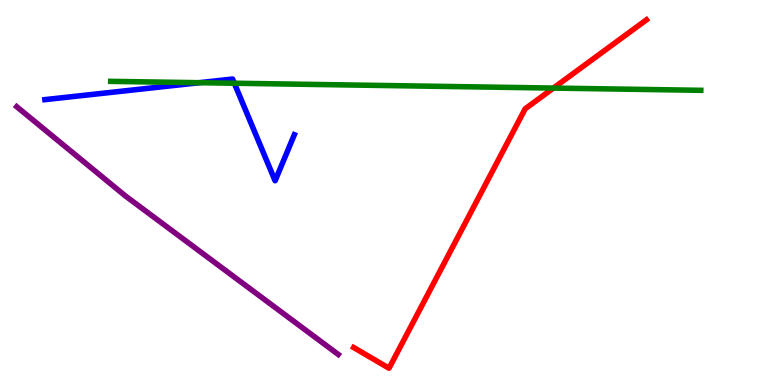[{'lines': ['blue', 'red'], 'intersections': []}, {'lines': ['green', 'red'], 'intersections': [{'x': 7.14, 'y': 7.71}]}, {'lines': ['purple', 'red'], 'intersections': []}, {'lines': ['blue', 'green'], 'intersections': [{'x': 2.57, 'y': 7.85}, {'x': 3.02, 'y': 7.84}]}, {'lines': ['blue', 'purple'], 'intersections': []}, {'lines': ['green', 'purple'], 'intersections': []}]